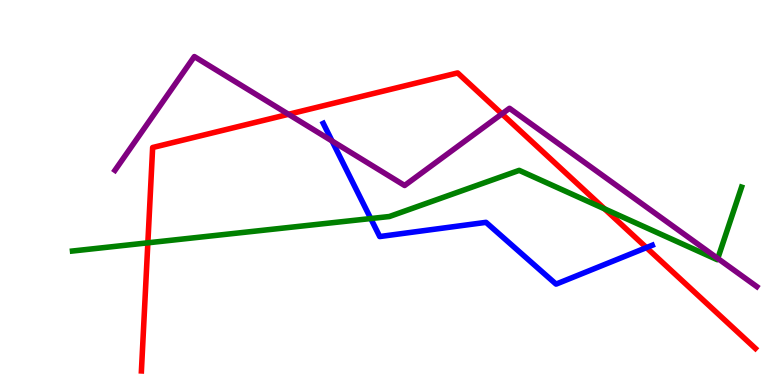[{'lines': ['blue', 'red'], 'intersections': [{'x': 8.34, 'y': 3.57}]}, {'lines': ['green', 'red'], 'intersections': [{'x': 1.91, 'y': 3.69}, {'x': 7.8, 'y': 4.58}]}, {'lines': ['purple', 'red'], 'intersections': [{'x': 3.72, 'y': 7.03}, {'x': 6.48, 'y': 7.04}]}, {'lines': ['blue', 'green'], 'intersections': [{'x': 4.78, 'y': 4.32}]}, {'lines': ['blue', 'purple'], 'intersections': [{'x': 4.28, 'y': 6.34}]}, {'lines': ['green', 'purple'], 'intersections': [{'x': 9.26, 'y': 3.29}]}]